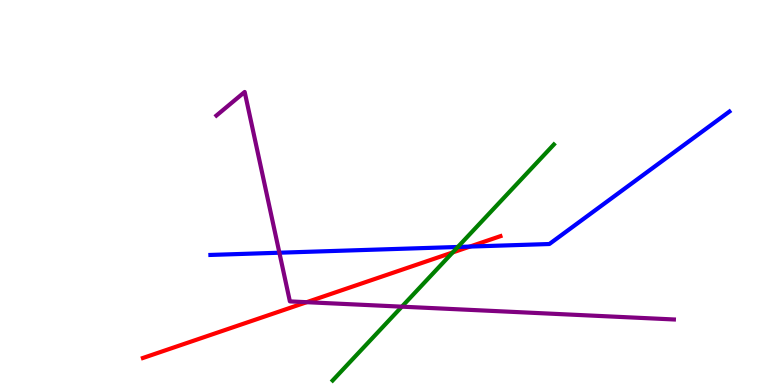[{'lines': ['blue', 'red'], 'intersections': [{'x': 6.06, 'y': 3.6}]}, {'lines': ['green', 'red'], 'intersections': [{'x': 5.84, 'y': 3.44}]}, {'lines': ['purple', 'red'], 'intersections': [{'x': 3.96, 'y': 2.15}]}, {'lines': ['blue', 'green'], 'intersections': [{'x': 5.91, 'y': 3.59}]}, {'lines': ['blue', 'purple'], 'intersections': [{'x': 3.6, 'y': 3.44}]}, {'lines': ['green', 'purple'], 'intersections': [{'x': 5.19, 'y': 2.03}]}]